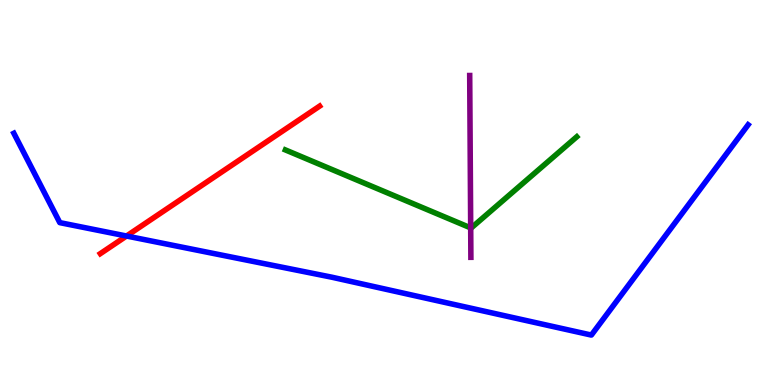[{'lines': ['blue', 'red'], 'intersections': [{'x': 1.63, 'y': 3.87}]}, {'lines': ['green', 'red'], 'intersections': []}, {'lines': ['purple', 'red'], 'intersections': []}, {'lines': ['blue', 'green'], 'intersections': []}, {'lines': ['blue', 'purple'], 'intersections': []}, {'lines': ['green', 'purple'], 'intersections': [{'x': 6.07, 'y': 4.08}]}]